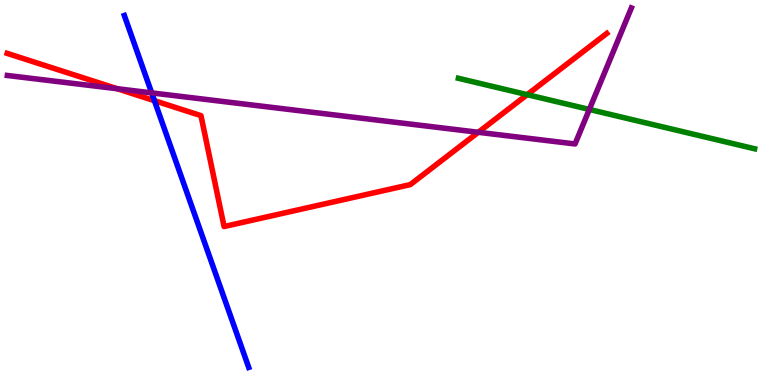[{'lines': ['blue', 'red'], 'intersections': [{'x': 1.99, 'y': 7.38}]}, {'lines': ['green', 'red'], 'intersections': [{'x': 6.8, 'y': 7.54}]}, {'lines': ['purple', 'red'], 'intersections': [{'x': 1.51, 'y': 7.7}, {'x': 6.17, 'y': 6.56}]}, {'lines': ['blue', 'green'], 'intersections': []}, {'lines': ['blue', 'purple'], 'intersections': [{'x': 1.96, 'y': 7.59}]}, {'lines': ['green', 'purple'], 'intersections': [{'x': 7.6, 'y': 7.16}]}]